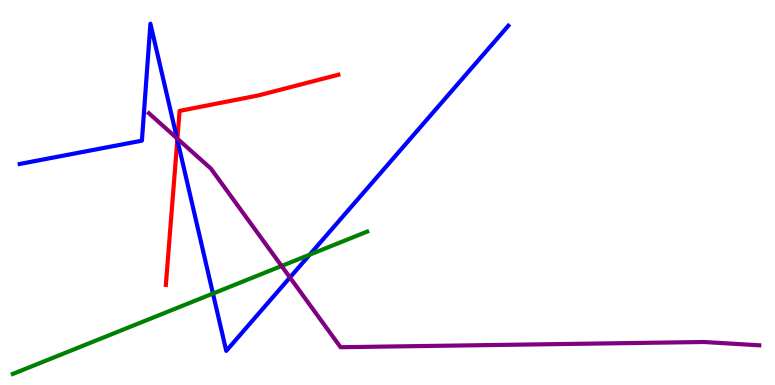[{'lines': ['blue', 'red'], 'intersections': [{'x': 2.29, 'y': 6.37}]}, {'lines': ['green', 'red'], 'intersections': []}, {'lines': ['purple', 'red'], 'intersections': [{'x': 2.29, 'y': 6.4}]}, {'lines': ['blue', 'green'], 'intersections': [{'x': 2.75, 'y': 2.38}, {'x': 4.0, 'y': 3.39}]}, {'lines': ['blue', 'purple'], 'intersections': [{'x': 2.28, 'y': 6.41}, {'x': 3.74, 'y': 2.79}]}, {'lines': ['green', 'purple'], 'intersections': [{'x': 3.63, 'y': 3.09}]}]